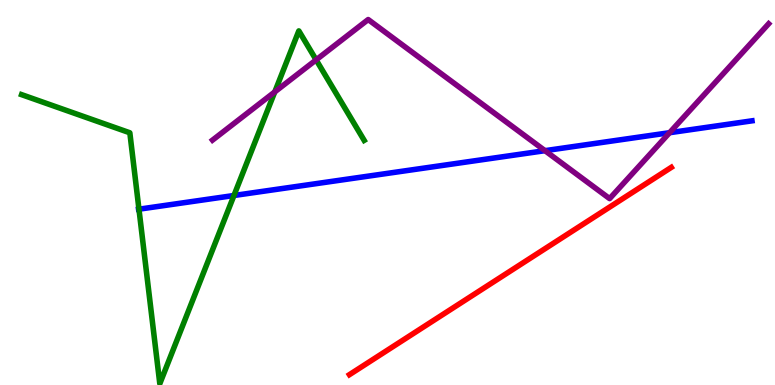[{'lines': ['blue', 'red'], 'intersections': []}, {'lines': ['green', 'red'], 'intersections': []}, {'lines': ['purple', 'red'], 'intersections': []}, {'lines': ['blue', 'green'], 'intersections': [{'x': 1.79, 'y': 4.57}, {'x': 3.02, 'y': 4.92}]}, {'lines': ['blue', 'purple'], 'intersections': [{'x': 7.03, 'y': 6.09}, {'x': 8.64, 'y': 6.55}]}, {'lines': ['green', 'purple'], 'intersections': [{'x': 3.55, 'y': 7.61}, {'x': 4.08, 'y': 8.45}]}]